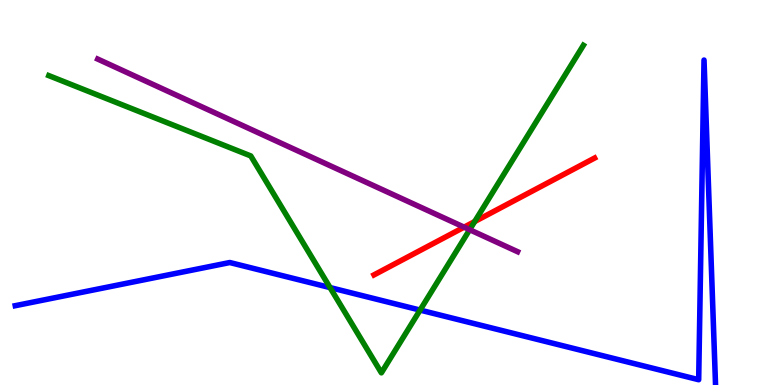[{'lines': ['blue', 'red'], 'intersections': []}, {'lines': ['green', 'red'], 'intersections': [{'x': 6.12, 'y': 4.25}]}, {'lines': ['purple', 'red'], 'intersections': [{'x': 5.99, 'y': 4.1}]}, {'lines': ['blue', 'green'], 'intersections': [{'x': 4.26, 'y': 2.53}, {'x': 5.42, 'y': 1.95}]}, {'lines': ['blue', 'purple'], 'intersections': []}, {'lines': ['green', 'purple'], 'intersections': [{'x': 6.06, 'y': 4.03}]}]